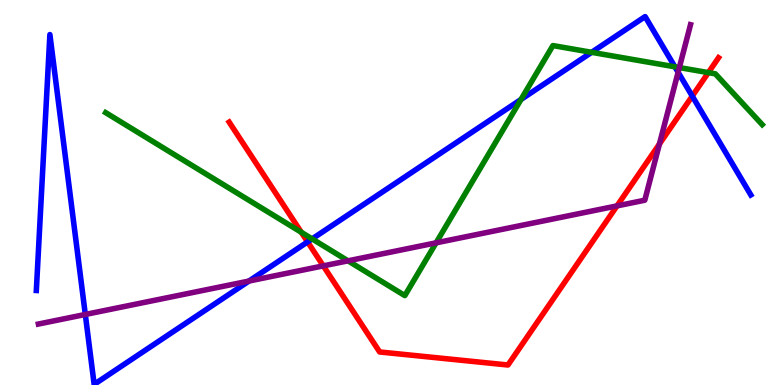[{'lines': ['blue', 'red'], 'intersections': [{'x': 3.97, 'y': 3.72}, {'x': 8.93, 'y': 7.5}]}, {'lines': ['green', 'red'], 'intersections': [{'x': 3.89, 'y': 3.97}, {'x': 9.14, 'y': 8.11}]}, {'lines': ['purple', 'red'], 'intersections': [{'x': 4.17, 'y': 3.09}, {'x': 7.96, 'y': 4.65}, {'x': 8.51, 'y': 6.26}]}, {'lines': ['blue', 'green'], 'intersections': [{'x': 4.03, 'y': 3.8}, {'x': 6.72, 'y': 7.42}, {'x': 7.63, 'y': 8.64}, {'x': 8.71, 'y': 8.26}]}, {'lines': ['blue', 'purple'], 'intersections': [{'x': 1.1, 'y': 1.83}, {'x': 3.21, 'y': 2.7}, {'x': 8.75, 'y': 8.12}]}, {'lines': ['green', 'purple'], 'intersections': [{'x': 4.49, 'y': 3.23}, {'x': 5.63, 'y': 3.69}, {'x': 8.77, 'y': 8.24}]}]